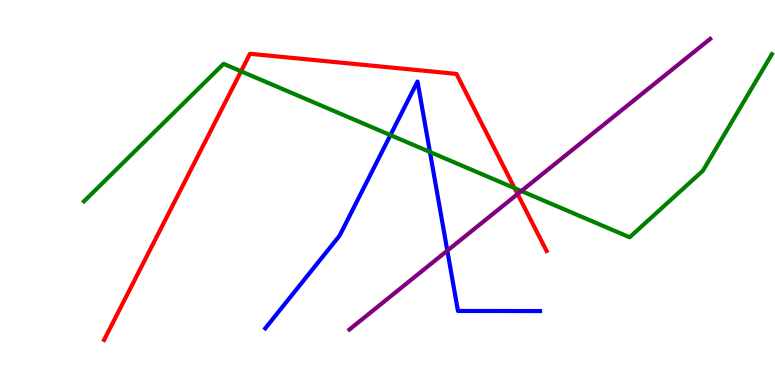[{'lines': ['blue', 'red'], 'intersections': []}, {'lines': ['green', 'red'], 'intersections': [{'x': 3.11, 'y': 8.15}, {'x': 6.64, 'y': 5.11}]}, {'lines': ['purple', 'red'], 'intersections': [{'x': 6.68, 'y': 4.96}]}, {'lines': ['blue', 'green'], 'intersections': [{'x': 5.04, 'y': 6.49}, {'x': 5.55, 'y': 6.05}]}, {'lines': ['blue', 'purple'], 'intersections': [{'x': 5.77, 'y': 3.49}]}, {'lines': ['green', 'purple'], 'intersections': [{'x': 6.73, 'y': 5.04}]}]